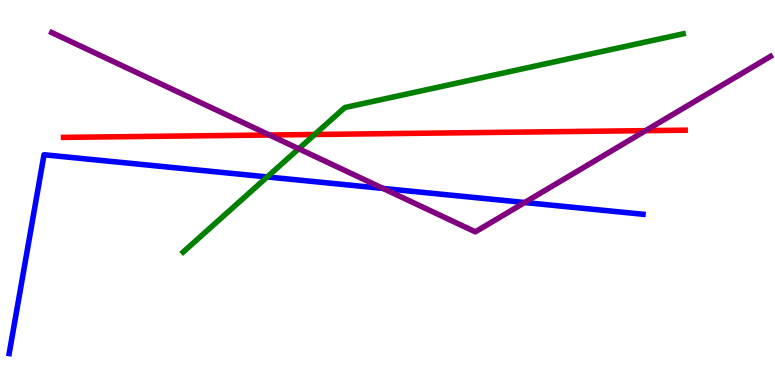[{'lines': ['blue', 'red'], 'intersections': []}, {'lines': ['green', 'red'], 'intersections': [{'x': 4.06, 'y': 6.51}]}, {'lines': ['purple', 'red'], 'intersections': [{'x': 3.48, 'y': 6.49}, {'x': 8.33, 'y': 6.61}]}, {'lines': ['blue', 'green'], 'intersections': [{'x': 3.45, 'y': 5.4}]}, {'lines': ['blue', 'purple'], 'intersections': [{'x': 4.94, 'y': 5.11}, {'x': 6.77, 'y': 4.74}]}, {'lines': ['green', 'purple'], 'intersections': [{'x': 3.85, 'y': 6.14}]}]